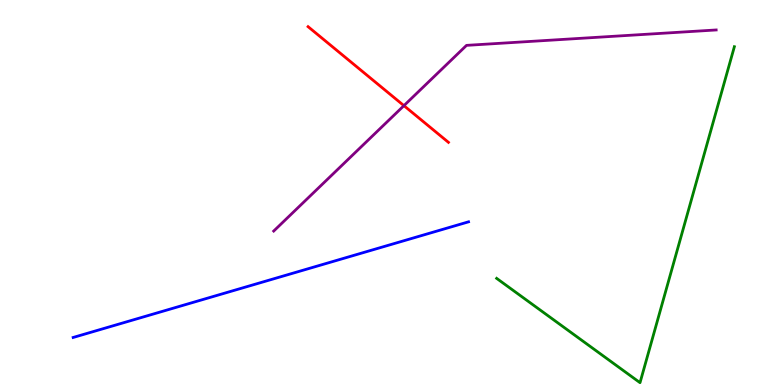[{'lines': ['blue', 'red'], 'intersections': []}, {'lines': ['green', 'red'], 'intersections': []}, {'lines': ['purple', 'red'], 'intersections': [{'x': 5.21, 'y': 7.26}]}, {'lines': ['blue', 'green'], 'intersections': []}, {'lines': ['blue', 'purple'], 'intersections': []}, {'lines': ['green', 'purple'], 'intersections': []}]